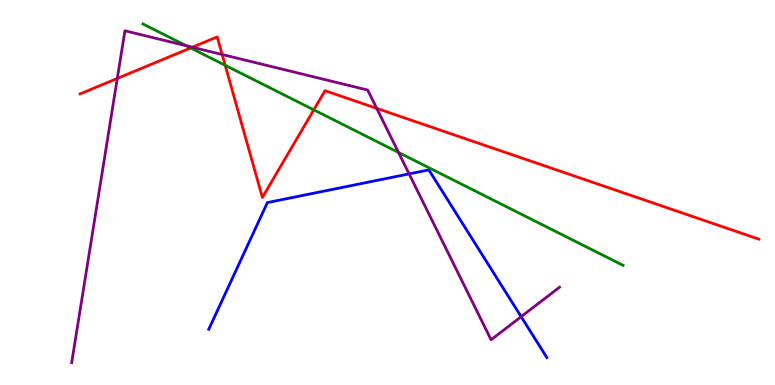[{'lines': ['blue', 'red'], 'intersections': []}, {'lines': ['green', 'red'], 'intersections': [{'x': 2.46, 'y': 8.75}, {'x': 2.91, 'y': 8.3}, {'x': 4.05, 'y': 7.15}]}, {'lines': ['purple', 'red'], 'intersections': [{'x': 1.51, 'y': 7.96}, {'x': 2.48, 'y': 8.77}, {'x': 2.87, 'y': 8.58}, {'x': 4.86, 'y': 7.18}]}, {'lines': ['blue', 'green'], 'intersections': []}, {'lines': ['blue', 'purple'], 'intersections': [{'x': 5.28, 'y': 5.48}, {'x': 6.72, 'y': 1.77}]}, {'lines': ['green', 'purple'], 'intersections': [{'x': 2.4, 'y': 8.81}, {'x': 5.14, 'y': 6.04}]}]